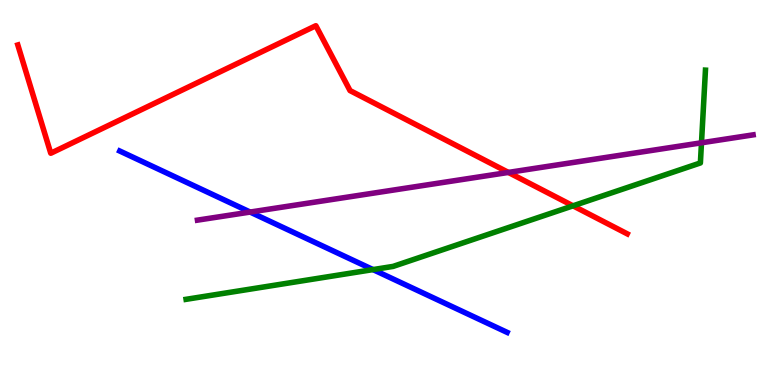[{'lines': ['blue', 'red'], 'intersections': []}, {'lines': ['green', 'red'], 'intersections': [{'x': 7.39, 'y': 4.65}]}, {'lines': ['purple', 'red'], 'intersections': [{'x': 6.56, 'y': 5.52}]}, {'lines': ['blue', 'green'], 'intersections': [{'x': 4.81, 'y': 3.0}]}, {'lines': ['blue', 'purple'], 'intersections': [{'x': 3.23, 'y': 4.49}]}, {'lines': ['green', 'purple'], 'intersections': [{'x': 9.05, 'y': 6.29}]}]